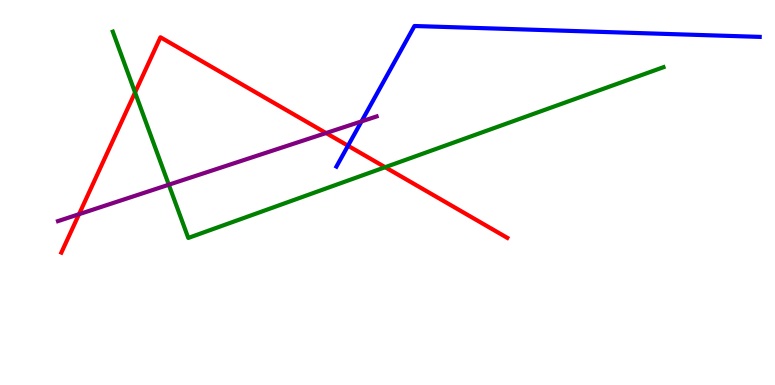[{'lines': ['blue', 'red'], 'intersections': [{'x': 4.49, 'y': 6.21}]}, {'lines': ['green', 'red'], 'intersections': [{'x': 1.74, 'y': 7.6}, {'x': 4.97, 'y': 5.66}]}, {'lines': ['purple', 'red'], 'intersections': [{'x': 1.02, 'y': 4.44}, {'x': 4.21, 'y': 6.54}]}, {'lines': ['blue', 'green'], 'intersections': []}, {'lines': ['blue', 'purple'], 'intersections': [{'x': 4.66, 'y': 6.85}]}, {'lines': ['green', 'purple'], 'intersections': [{'x': 2.18, 'y': 5.2}]}]